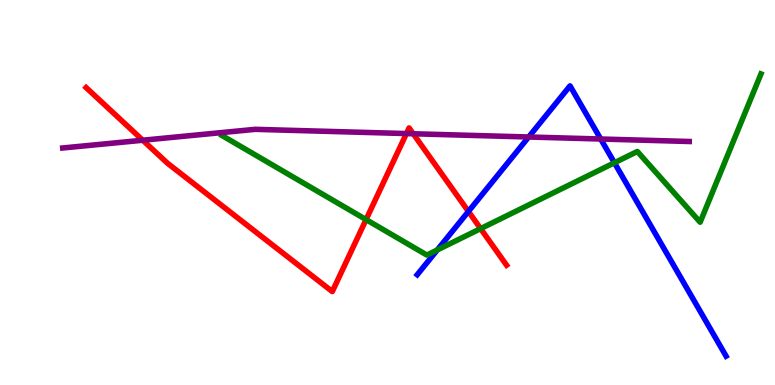[{'lines': ['blue', 'red'], 'intersections': [{'x': 6.04, 'y': 4.51}]}, {'lines': ['green', 'red'], 'intersections': [{'x': 4.72, 'y': 4.3}, {'x': 6.2, 'y': 4.06}]}, {'lines': ['purple', 'red'], 'intersections': [{'x': 1.84, 'y': 6.36}, {'x': 5.24, 'y': 6.53}, {'x': 5.33, 'y': 6.53}]}, {'lines': ['blue', 'green'], 'intersections': [{'x': 5.64, 'y': 3.51}, {'x': 7.93, 'y': 5.77}]}, {'lines': ['blue', 'purple'], 'intersections': [{'x': 6.82, 'y': 6.44}, {'x': 7.75, 'y': 6.39}]}, {'lines': ['green', 'purple'], 'intersections': []}]